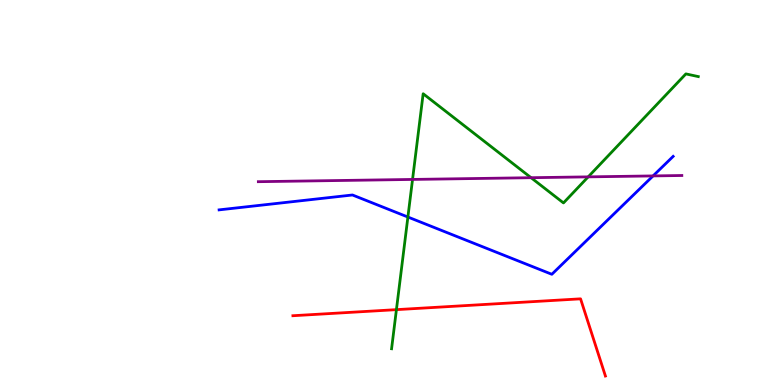[{'lines': ['blue', 'red'], 'intersections': []}, {'lines': ['green', 'red'], 'intersections': [{'x': 5.12, 'y': 1.96}]}, {'lines': ['purple', 'red'], 'intersections': []}, {'lines': ['blue', 'green'], 'intersections': [{'x': 5.26, 'y': 4.36}]}, {'lines': ['blue', 'purple'], 'intersections': [{'x': 8.43, 'y': 5.43}]}, {'lines': ['green', 'purple'], 'intersections': [{'x': 5.32, 'y': 5.34}, {'x': 6.85, 'y': 5.38}, {'x': 7.59, 'y': 5.41}]}]